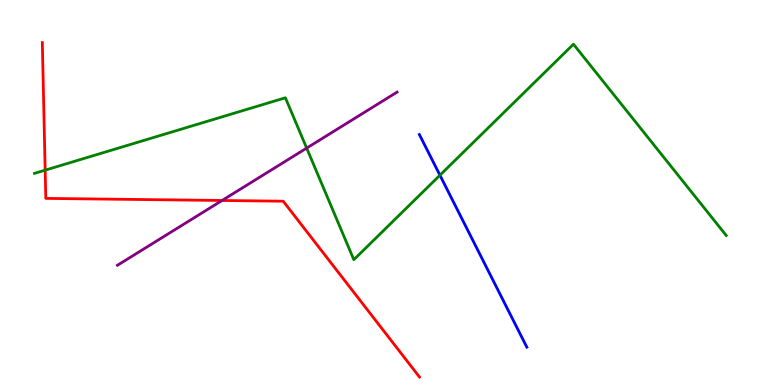[{'lines': ['blue', 'red'], 'intersections': []}, {'lines': ['green', 'red'], 'intersections': [{'x': 0.583, 'y': 5.58}]}, {'lines': ['purple', 'red'], 'intersections': [{'x': 2.87, 'y': 4.79}]}, {'lines': ['blue', 'green'], 'intersections': [{'x': 5.68, 'y': 5.45}]}, {'lines': ['blue', 'purple'], 'intersections': []}, {'lines': ['green', 'purple'], 'intersections': [{'x': 3.96, 'y': 6.15}]}]